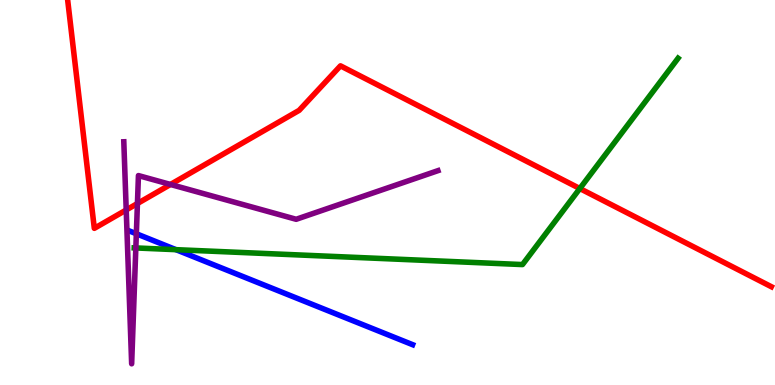[{'lines': ['blue', 'red'], 'intersections': []}, {'lines': ['green', 'red'], 'intersections': [{'x': 7.48, 'y': 5.1}]}, {'lines': ['purple', 'red'], 'intersections': [{'x': 1.63, 'y': 4.55}, {'x': 1.77, 'y': 4.71}, {'x': 2.2, 'y': 5.21}]}, {'lines': ['blue', 'green'], 'intersections': [{'x': 2.27, 'y': 3.52}]}, {'lines': ['blue', 'purple'], 'intersections': [{'x': 1.76, 'y': 3.93}]}, {'lines': ['green', 'purple'], 'intersections': [{'x': 1.75, 'y': 3.56}]}]